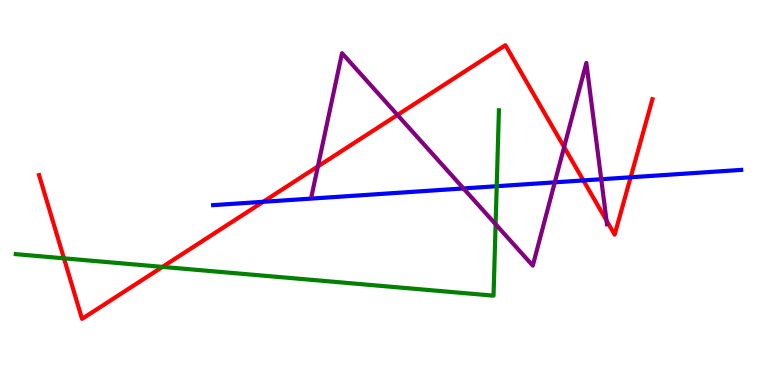[{'lines': ['blue', 'red'], 'intersections': [{'x': 3.4, 'y': 4.76}, {'x': 7.53, 'y': 5.31}, {'x': 8.14, 'y': 5.4}]}, {'lines': ['green', 'red'], 'intersections': [{'x': 0.825, 'y': 3.29}, {'x': 2.1, 'y': 3.07}]}, {'lines': ['purple', 'red'], 'intersections': [{'x': 4.1, 'y': 5.68}, {'x': 5.13, 'y': 7.01}, {'x': 7.28, 'y': 6.18}, {'x': 7.83, 'y': 4.27}]}, {'lines': ['blue', 'green'], 'intersections': [{'x': 6.41, 'y': 5.16}]}, {'lines': ['blue', 'purple'], 'intersections': [{'x': 5.98, 'y': 5.11}, {'x': 7.16, 'y': 5.26}, {'x': 7.76, 'y': 5.34}]}, {'lines': ['green', 'purple'], 'intersections': [{'x': 6.39, 'y': 4.18}]}]